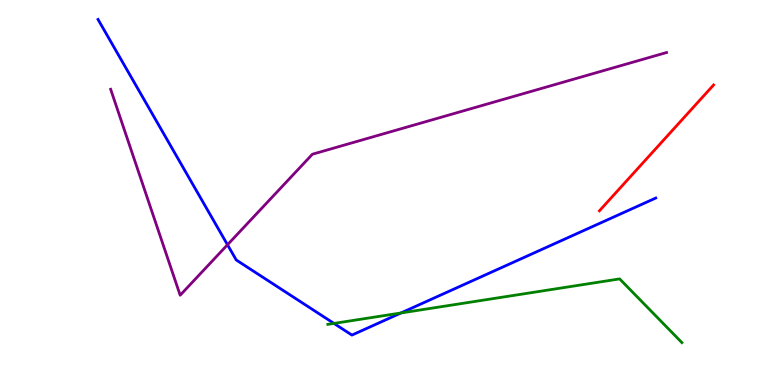[{'lines': ['blue', 'red'], 'intersections': []}, {'lines': ['green', 'red'], 'intersections': []}, {'lines': ['purple', 'red'], 'intersections': []}, {'lines': ['blue', 'green'], 'intersections': [{'x': 4.31, 'y': 1.6}, {'x': 5.17, 'y': 1.87}]}, {'lines': ['blue', 'purple'], 'intersections': [{'x': 2.94, 'y': 3.64}]}, {'lines': ['green', 'purple'], 'intersections': []}]